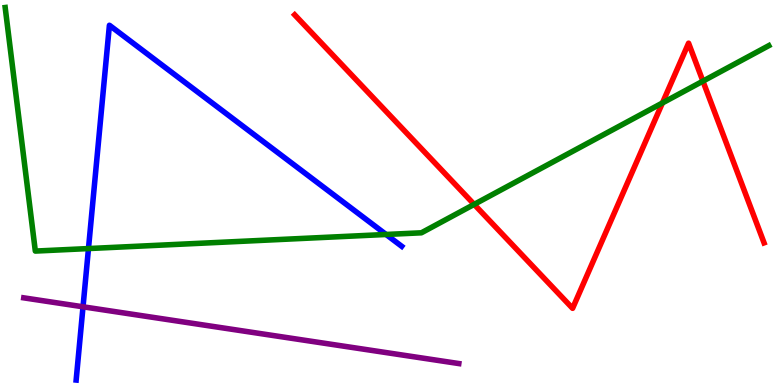[{'lines': ['blue', 'red'], 'intersections': []}, {'lines': ['green', 'red'], 'intersections': [{'x': 6.12, 'y': 4.69}, {'x': 8.55, 'y': 7.33}, {'x': 9.07, 'y': 7.89}]}, {'lines': ['purple', 'red'], 'intersections': []}, {'lines': ['blue', 'green'], 'intersections': [{'x': 1.14, 'y': 3.54}, {'x': 4.98, 'y': 3.91}]}, {'lines': ['blue', 'purple'], 'intersections': [{'x': 1.07, 'y': 2.03}]}, {'lines': ['green', 'purple'], 'intersections': []}]